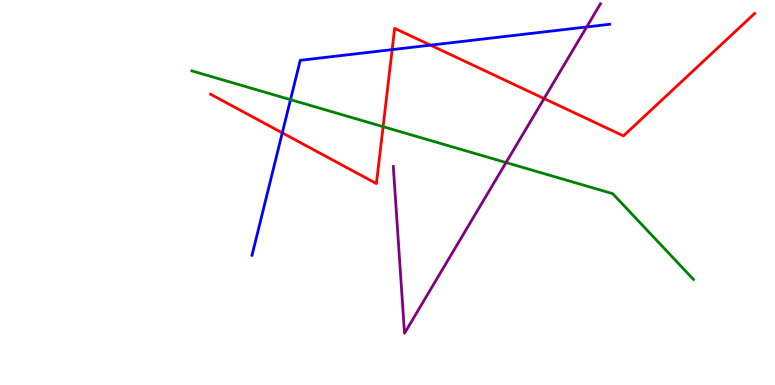[{'lines': ['blue', 'red'], 'intersections': [{'x': 3.64, 'y': 6.55}, {'x': 5.06, 'y': 8.71}, {'x': 5.55, 'y': 8.83}]}, {'lines': ['green', 'red'], 'intersections': [{'x': 4.94, 'y': 6.71}]}, {'lines': ['purple', 'red'], 'intersections': [{'x': 7.02, 'y': 7.44}]}, {'lines': ['blue', 'green'], 'intersections': [{'x': 3.75, 'y': 7.41}]}, {'lines': ['blue', 'purple'], 'intersections': [{'x': 7.57, 'y': 9.3}]}, {'lines': ['green', 'purple'], 'intersections': [{'x': 6.53, 'y': 5.78}]}]